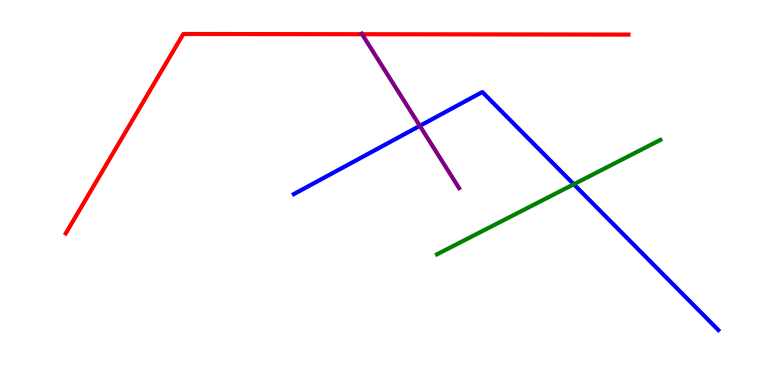[{'lines': ['blue', 'red'], 'intersections': []}, {'lines': ['green', 'red'], 'intersections': []}, {'lines': ['purple', 'red'], 'intersections': [{'x': 4.67, 'y': 9.11}]}, {'lines': ['blue', 'green'], 'intersections': [{'x': 7.4, 'y': 5.21}]}, {'lines': ['blue', 'purple'], 'intersections': [{'x': 5.42, 'y': 6.73}]}, {'lines': ['green', 'purple'], 'intersections': []}]